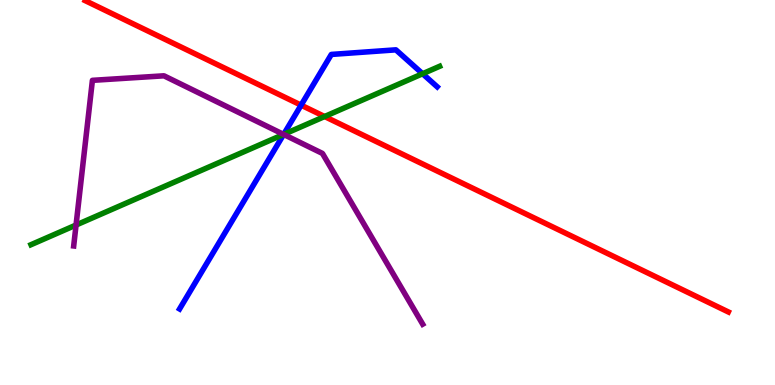[{'lines': ['blue', 'red'], 'intersections': [{'x': 3.89, 'y': 7.27}]}, {'lines': ['green', 'red'], 'intersections': [{'x': 4.19, 'y': 6.97}]}, {'lines': ['purple', 'red'], 'intersections': []}, {'lines': ['blue', 'green'], 'intersections': [{'x': 3.66, 'y': 6.51}, {'x': 5.45, 'y': 8.08}]}, {'lines': ['blue', 'purple'], 'intersections': [{'x': 3.66, 'y': 6.51}]}, {'lines': ['green', 'purple'], 'intersections': [{'x': 0.981, 'y': 4.16}, {'x': 3.66, 'y': 6.51}]}]